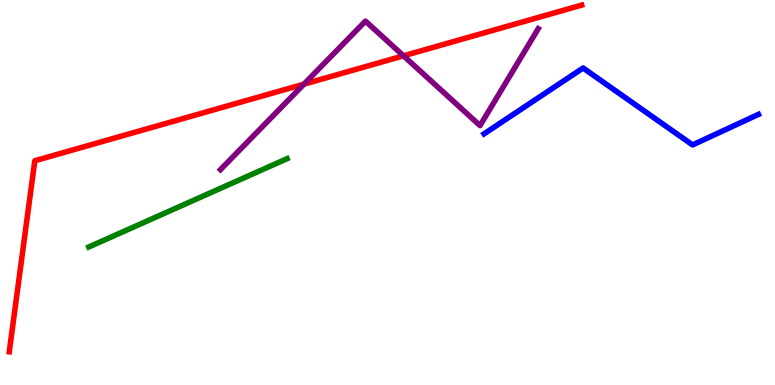[{'lines': ['blue', 'red'], 'intersections': []}, {'lines': ['green', 'red'], 'intersections': []}, {'lines': ['purple', 'red'], 'intersections': [{'x': 3.92, 'y': 7.81}, {'x': 5.21, 'y': 8.55}]}, {'lines': ['blue', 'green'], 'intersections': []}, {'lines': ['blue', 'purple'], 'intersections': []}, {'lines': ['green', 'purple'], 'intersections': []}]